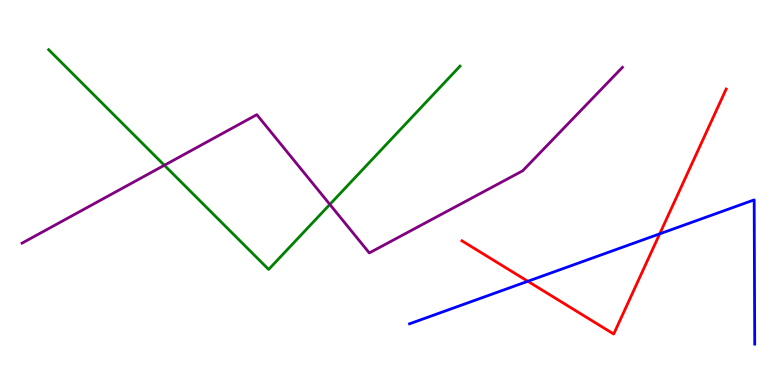[{'lines': ['blue', 'red'], 'intersections': [{'x': 6.81, 'y': 2.69}, {'x': 8.51, 'y': 3.93}]}, {'lines': ['green', 'red'], 'intersections': []}, {'lines': ['purple', 'red'], 'intersections': []}, {'lines': ['blue', 'green'], 'intersections': []}, {'lines': ['blue', 'purple'], 'intersections': []}, {'lines': ['green', 'purple'], 'intersections': [{'x': 2.12, 'y': 5.71}, {'x': 4.26, 'y': 4.69}]}]